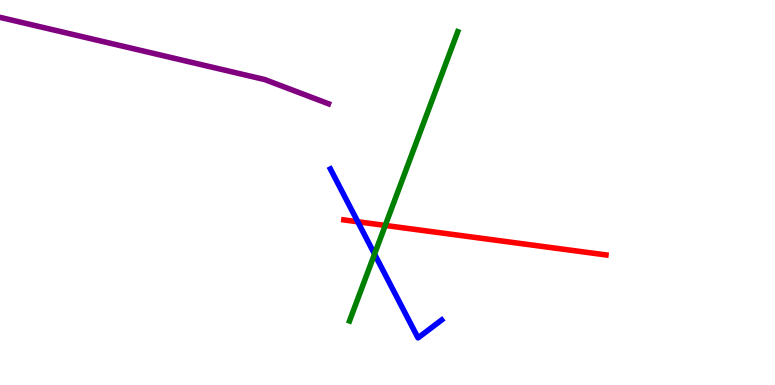[{'lines': ['blue', 'red'], 'intersections': [{'x': 4.62, 'y': 4.24}]}, {'lines': ['green', 'red'], 'intersections': [{'x': 4.97, 'y': 4.14}]}, {'lines': ['purple', 'red'], 'intersections': []}, {'lines': ['blue', 'green'], 'intersections': [{'x': 4.83, 'y': 3.4}]}, {'lines': ['blue', 'purple'], 'intersections': []}, {'lines': ['green', 'purple'], 'intersections': []}]